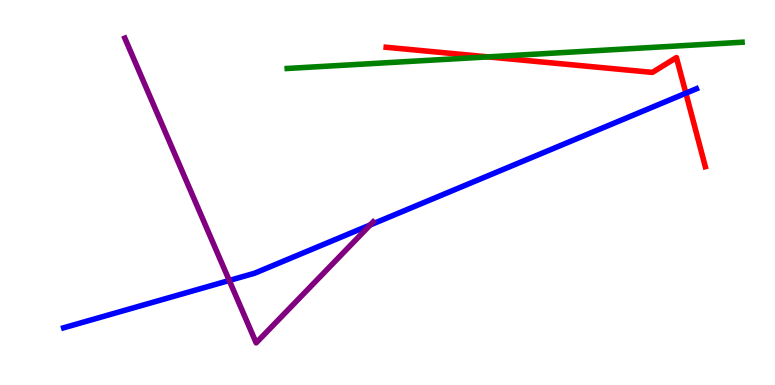[{'lines': ['blue', 'red'], 'intersections': [{'x': 8.85, 'y': 7.58}]}, {'lines': ['green', 'red'], 'intersections': [{'x': 6.3, 'y': 8.52}]}, {'lines': ['purple', 'red'], 'intersections': []}, {'lines': ['blue', 'green'], 'intersections': []}, {'lines': ['blue', 'purple'], 'intersections': [{'x': 2.96, 'y': 2.72}, {'x': 4.78, 'y': 4.16}]}, {'lines': ['green', 'purple'], 'intersections': []}]